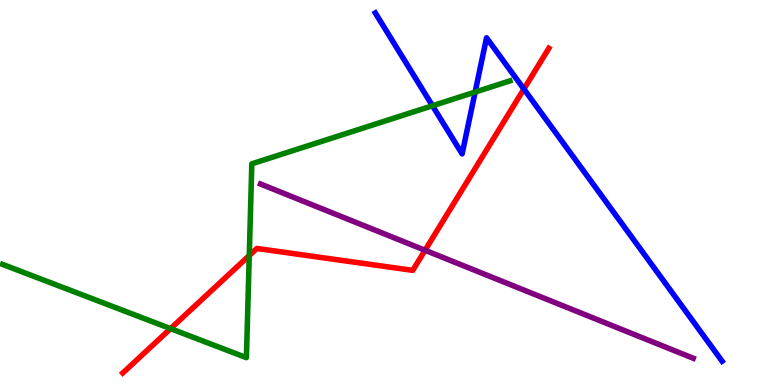[{'lines': ['blue', 'red'], 'intersections': [{'x': 6.76, 'y': 7.69}]}, {'lines': ['green', 'red'], 'intersections': [{'x': 2.2, 'y': 1.46}, {'x': 3.22, 'y': 3.36}]}, {'lines': ['purple', 'red'], 'intersections': [{'x': 5.48, 'y': 3.5}]}, {'lines': ['blue', 'green'], 'intersections': [{'x': 5.58, 'y': 7.25}, {'x': 6.13, 'y': 7.61}]}, {'lines': ['blue', 'purple'], 'intersections': []}, {'lines': ['green', 'purple'], 'intersections': []}]